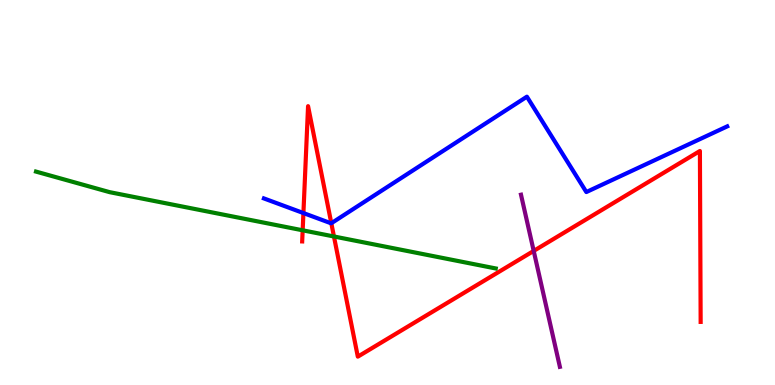[{'lines': ['blue', 'red'], 'intersections': [{'x': 3.92, 'y': 4.47}, {'x': 4.28, 'y': 4.2}]}, {'lines': ['green', 'red'], 'intersections': [{'x': 3.91, 'y': 4.02}, {'x': 4.31, 'y': 3.86}]}, {'lines': ['purple', 'red'], 'intersections': [{'x': 6.89, 'y': 3.48}]}, {'lines': ['blue', 'green'], 'intersections': []}, {'lines': ['blue', 'purple'], 'intersections': []}, {'lines': ['green', 'purple'], 'intersections': []}]